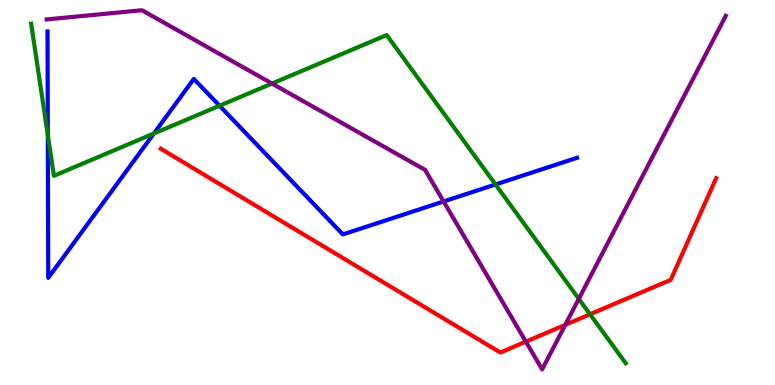[{'lines': ['blue', 'red'], 'intersections': []}, {'lines': ['green', 'red'], 'intersections': [{'x': 7.61, 'y': 1.84}]}, {'lines': ['purple', 'red'], 'intersections': [{'x': 6.79, 'y': 1.13}, {'x': 7.29, 'y': 1.56}]}, {'lines': ['blue', 'green'], 'intersections': [{'x': 0.617, 'y': 6.49}, {'x': 1.99, 'y': 6.53}, {'x': 2.83, 'y': 7.25}, {'x': 6.39, 'y': 5.21}]}, {'lines': ['blue', 'purple'], 'intersections': [{'x': 5.72, 'y': 4.77}]}, {'lines': ['green', 'purple'], 'intersections': [{'x': 3.51, 'y': 7.83}, {'x': 7.47, 'y': 2.24}]}]